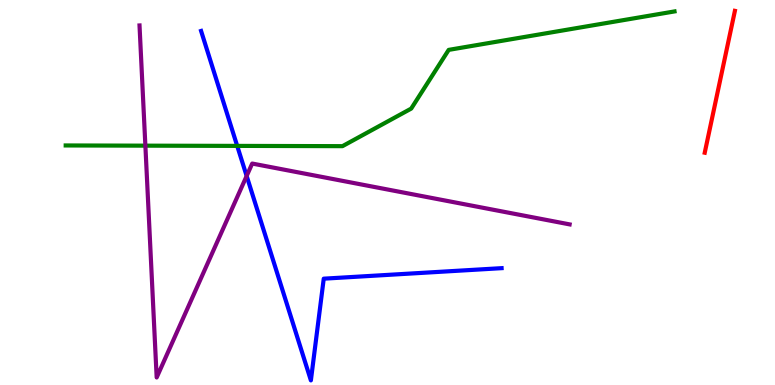[{'lines': ['blue', 'red'], 'intersections': []}, {'lines': ['green', 'red'], 'intersections': []}, {'lines': ['purple', 'red'], 'intersections': []}, {'lines': ['blue', 'green'], 'intersections': [{'x': 3.06, 'y': 6.21}]}, {'lines': ['blue', 'purple'], 'intersections': [{'x': 3.18, 'y': 5.43}]}, {'lines': ['green', 'purple'], 'intersections': [{'x': 1.88, 'y': 6.22}]}]